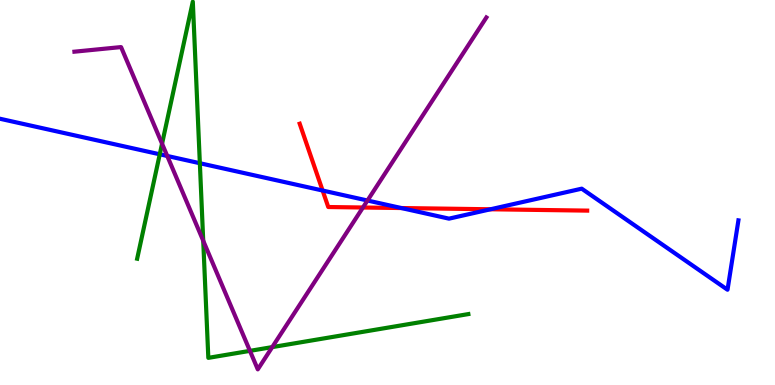[{'lines': ['blue', 'red'], 'intersections': [{'x': 4.16, 'y': 5.05}, {'x': 5.18, 'y': 4.6}, {'x': 6.33, 'y': 4.56}]}, {'lines': ['green', 'red'], 'intersections': []}, {'lines': ['purple', 'red'], 'intersections': [{'x': 4.68, 'y': 4.61}]}, {'lines': ['blue', 'green'], 'intersections': [{'x': 2.06, 'y': 5.99}, {'x': 2.58, 'y': 5.76}]}, {'lines': ['blue', 'purple'], 'intersections': [{'x': 2.16, 'y': 5.95}, {'x': 4.74, 'y': 4.79}]}, {'lines': ['green', 'purple'], 'intersections': [{'x': 2.09, 'y': 6.27}, {'x': 2.62, 'y': 3.75}, {'x': 3.23, 'y': 0.887}, {'x': 3.51, 'y': 0.984}]}]